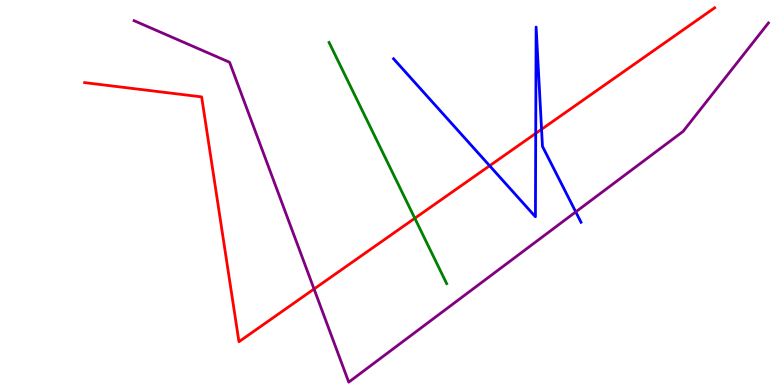[{'lines': ['blue', 'red'], 'intersections': [{'x': 6.32, 'y': 5.69}, {'x': 6.91, 'y': 6.54}, {'x': 6.99, 'y': 6.64}]}, {'lines': ['green', 'red'], 'intersections': [{'x': 5.35, 'y': 4.33}]}, {'lines': ['purple', 'red'], 'intersections': [{'x': 4.05, 'y': 2.49}]}, {'lines': ['blue', 'green'], 'intersections': []}, {'lines': ['blue', 'purple'], 'intersections': [{'x': 7.43, 'y': 4.5}]}, {'lines': ['green', 'purple'], 'intersections': []}]